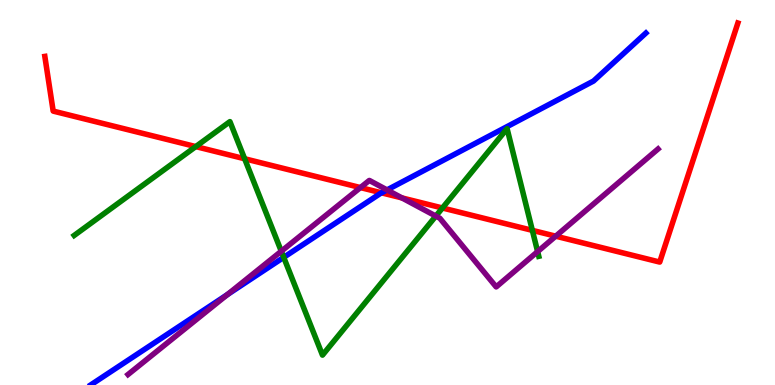[{'lines': ['blue', 'red'], 'intersections': [{'x': 4.92, 'y': 4.99}]}, {'lines': ['green', 'red'], 'intersections': [{'x': 2.53, 'y': 6.19}, {'x': 3.16, 'y': 5.88}, {'x': 5.71, 'y': 4.6}, {'x': 6.87, 'y': 4.02}]}, {'lines': ['purple', 'red'], 'intersections': [{'x': 4.65, 'y': 5.13}, {'x': 5.19, 'y': 4.86}, {'x': 7.17, 'y': 3.87}]}, {'lines': ['blue', 'green'], 'intersections': [{'x': 3.66, 'y': 3.32}]}, {'lines': ['blue', 'purple'], 'intersections': [{'x': 2.93, 'y': 2.35}, {'x': 4.99, 'y': 5.07}]}, {'lines': ['green', 'purple'], 'intersections': [{'x': 3.63, 'y': 3.47}, {'x': 5.62, 'y': 4.39}, {'x': 6.94, 'y': 3.46}]}]